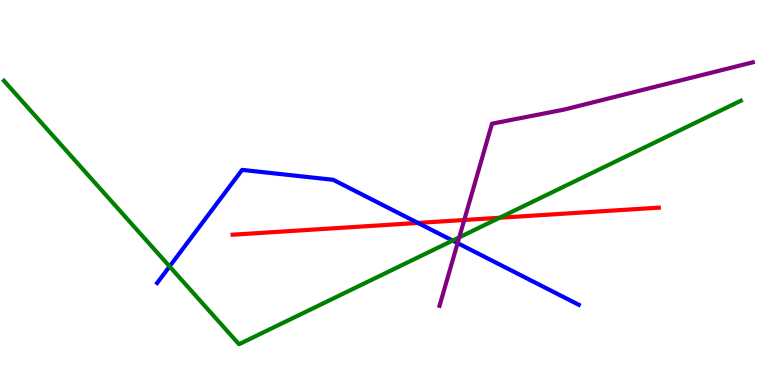[{'lines': ['blue', 'red'], 'intersections': [{'x': 5.39, 'y': 4.21}]}, {'lines': ['green', 'red'], 'intersections': [{'x': 6.45, 'y': 4.34}]}, {'lines': ['purple', 'red'], 'intersections': [{'x': 5.99, 'y': 4.29}]}, {'lines': ['blue', 'green'], 'intersections': [{'x': 2.19, 'y': 3.08}, {'x': 5.84, 'y': 3.75}]}, {'lines': ['blue', 'purple'], 'intersections': [{'x': 5.9, 'y': 3.69}]}, {'lines': ['green', 'purple'], 'intersections': [{'x': 5.93, 'y': 3.84}]}]